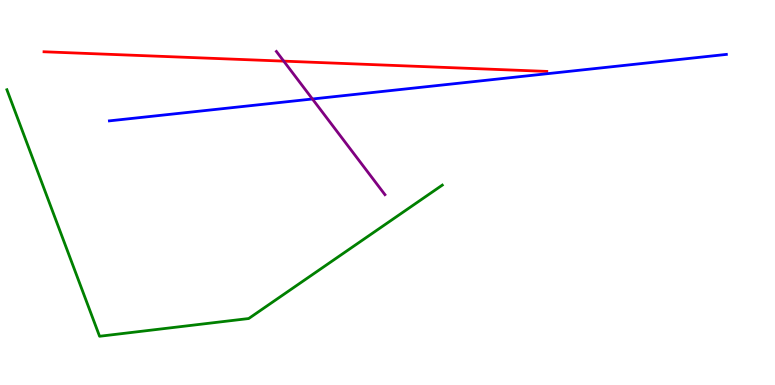[{'lines': ['blue', 'red'], 'intersections': []}, {'lines': ['green', 'red'], 'intersections': []}, {'lines': ['purple', 'red'], 'intersections': [{'x': 3.66, 'y': 8.41}]}, {'lines': ['blue', 'green'], 'intersections': []}, {'lines': ['blue', 'purple'], 'intersections': [{'x': 4.03, 'y': 7.43}]}, {'lines': ['green', 'purple'], 'intersections': []}]